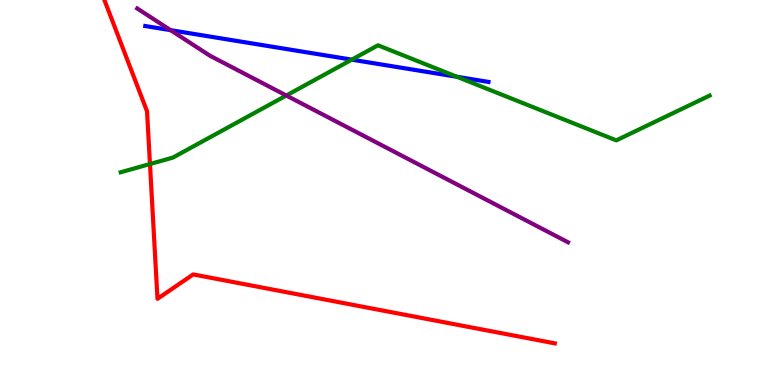[{'lines': ['blue', 'red'], 'intersections': []}, {'lines': ['green', 'red'], 'intersections': [{'x': 1.94, 'y': 5.74}]}, {'lines': ['purple', 'red'], 'intersections': []}, {'lines': ['blue', 'green'], 'intersections': [{'x': 4.54, 'y': 8.45}, {'x': 5.9, 'y': 8.01}]}, {'lines': ['blue', 'purple'], 'intersections': [{'x': 2.2, 'y': 9.22}]}, {'lines': ['green', 'purple'], 'intersections': [{'x': 3.69, 'y': 7.52}]}]